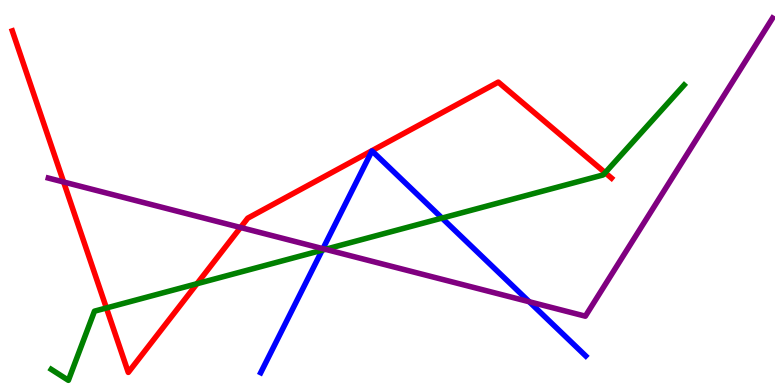[{'lines': ['blue', 'red'], 'intersections': []}, {'lines': ['green', 'red'], 'intersections': [{'x': 1.37, 'y': 2.0}, {'x': 2.54, 'y': 2.63}, {'x': 7.81, 'y': 5.51}]}, {'lines': ['purple', 'red'], 'intersections': [{'x': 0.821, 'y': 5.27}, {'x': 3.1, 'y': 4.09}]}, {'lines': ['blue', 'green'], 'intersections': [{'x': 4.16, 'y': 3.5}, {'x': 5.7, 'y': 4.34}]}, {'lines': ['blue', 'purple'], 'intersections': [{'x': 4.17, 'y': 3.54}, {'x': 6.83, 'y': 2.16}]}, {'lines': ['green', 'purple'], 'intersections': [{'x': 4.2, 'y': 3.52}]}]